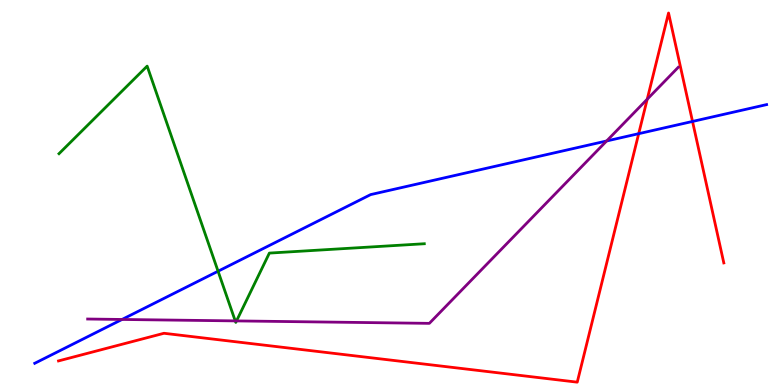[{'lines': ['blue', 'red'], 'intersections': [{'x': 8.24, 'y': 6.53}, {'x': 8.94, 'y': 6.85}]}, {'lines': ['green', 'red'], 'intersections': []}, {'lines': ['purple', 'red'], 'intersections': [{'x': 8.35, 'y': 7.42}]}, {'lines': ['blue', 'green'], 'intersections': [{'x': 2.81, 'y': 2.96}]}, {'lines': ['blue', 'purple'], 'intersections': [{'x': 1.57, 'y': 1.7}, {'x': 7.83, 'y': 6.34}]}, {'lines': ['green', 'purple'], 'intersections': [{'x': 3.04, 'y': 1.67}, {'x': 3.05, 'y': 1.66}]}]